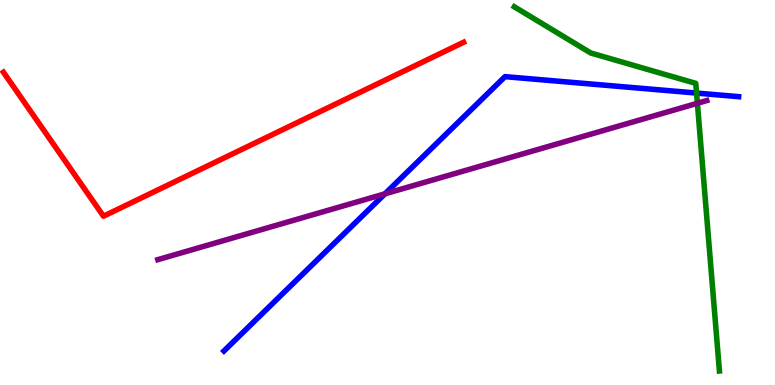[{'lines': ['blue', 'red'], 'intersections': []}, {'lines': ['green', 'red'], 'intersections': []}, {'lines': ['purple', 'red'], 'intersections': []}, {'lines': ['blue', 'green'], 'intersections': [{'x': 8.99, 'y': 7.58}]}, {'lines': ['blue', 'purple'], 'intersections': [{'x': 4.97, 'y': 4.97}]}, {'lines': ['green', 'purple'], 'intersections': [{'x': 9.0, 'y': 7.32}]}]